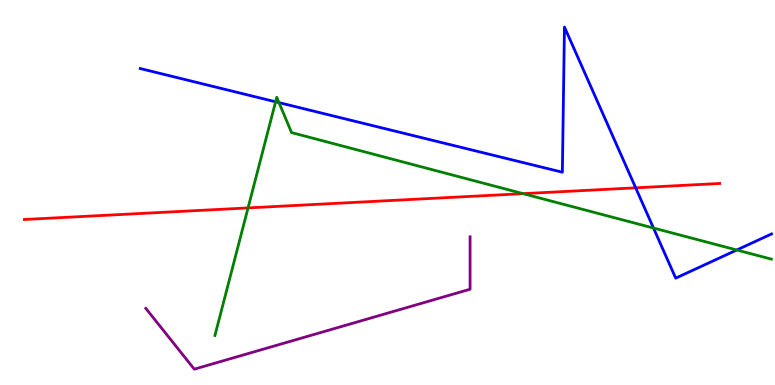[{'lines': ['blue', 'red'], 'intersections': [{'x': 8.2, 'y': 5.12}]}, {'lines': ['green', 'red'], 'intersections': [{'x': 3.2, 'y': 4.6}, {'x': 6.75, 'y': 4.97}]}, {'lines': ['purple', 'red'], 'intersections': []}, {'lines': ['blue', 'green'], 'intersections': [{'x': 3.56, 'y': 7.36}, {'x': 3.6, 'y': 7.33}, {'x': 8.43, 'y': 4.08}, {'x': 9.51, 'y': 3.51}]}, {'lines': ['blue', 'purple'], 'intersections': []}, {'lines': ['green', 'purple'], 'intersections': []}]